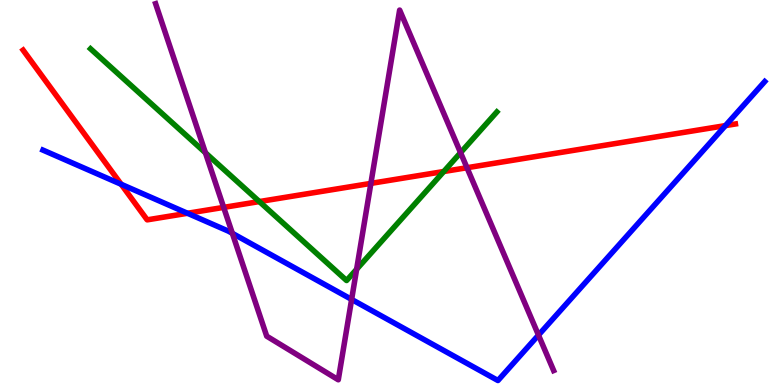[{'lines': ['blue', 'red'], 'intersections': [{'x': 1.56, 'y': 5.21}, {'x': 2.42, 'y': 4.46}, {'x': 9.36, 'y': 6.74}]}, {'lines': ['green', 'red'], 'intersections': [{'x': 3.35, 'y': 4.76}, {'x': 5.73, 'y': 5.55}]}, {'lines': ['purple', 'red'], 'intersections': [{'x': 2.89, 'y': 4.61}, {'x': 4.79, 'y': 5.24}, {'x': 6.03, 'y': 5.64}]}, {'lines': ['blue', 'green'], 'intersections': []}, {'lines': ['blue', 'purple'], 'intersections': [{'x': 3.0, 'y': 3.94}, {'x': 4.54, 'y': 2.22}, {'x': 6.95, 'y': 1.3}]}, {'lines': ['green', 'purple'], 'intersections': [{'x': 2.65, 'y': 6.03}, {'x': 4.6, 'y': 3.01}, {'x': 5.94, 'y': 6.03}]}]